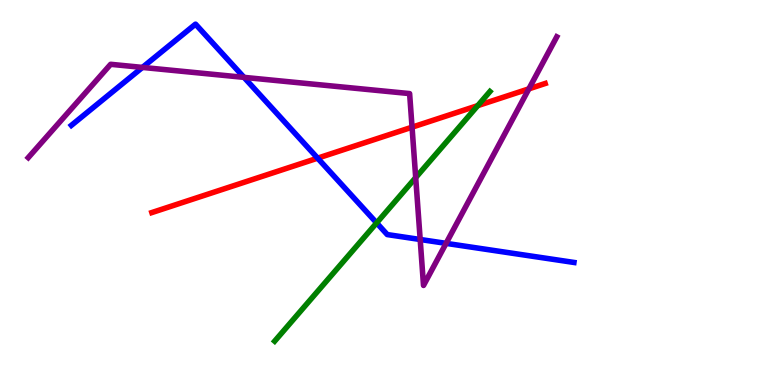[{'lines': ['blue', 'red'], 'intersections': [{'x': 4.1, 'y': 5.89}]}, {'lines': ['green', 'red'], 'intersections': [{'x': 6.16, 'y': 7.26}]}, {'lines': ['purple', 'red'], 'intersections': [{'x': 5.32, 'y': 6.7}, {'x': 6.82, 'y': 7.69}]}, {'lines': ['blue', 'green'], 'intersections': [{'x': 4.86, 'y': 4.21}]}, {'lines': ['blue', 'purple'], 'intersections': [{'x': 1.84, 'y': 8.25}, {'x': 3.15, 'y': 7.99}, {'x': 5.42, 'y': 3.78}, {'x': 5.76, 'y': 3.68}]}, {'lines': ['green', 'purple'], 'intersections': [{'x': 5.36, 'y': 5.39}]}]